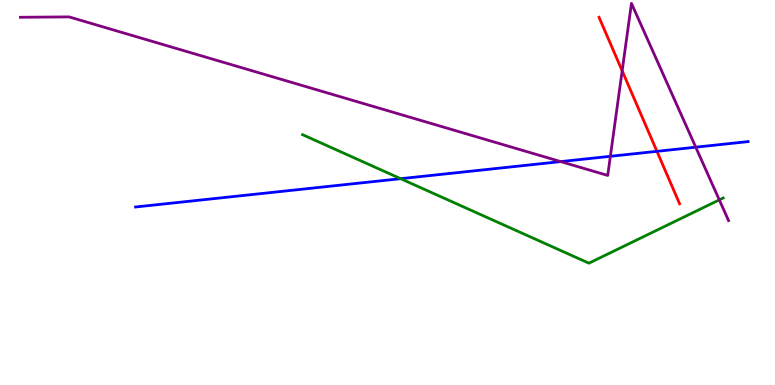[{'lines': ['blue', 'red'], 'intersections': [{'x': 8.48, 'y': 6.07}]}, {'lines': ['green', 'red'], 'intersections': []}, {'lines': ['purple', 'red'], 'intersections': [{'x': 8.03, 'y': 8.16}]}, {'lines': ['blue', 'green'], 'intersections': [{'x': 5.17, 'y': 5.36}]}, {'lines': ['blue', 'purple'], 'intersections': [{'x': 7.24, 'y': 5.8}, {'x': 7.88, 'y': 5.94}, {'x': 8.98, 'y': 6.18}]}, {'lines': ['green', 'purple'], 'intersections': [{'x': 9.28, 'y': 4.81}]}]